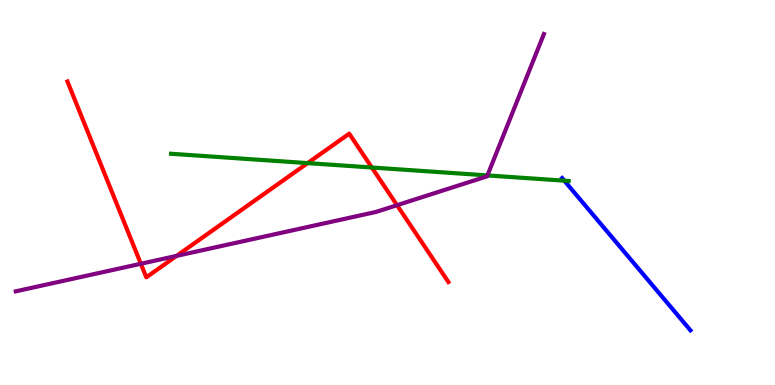[{'lines': ['blue', 'red'], 'intersections': []}, {'lines': ['green', 'red'], 'intersections': [{'x': 3.97, 'y': 5.76}, {'x': 4.8, 'y': 5.65}]}, {'lines': ['purple', 'red'], 'intersections': [{'x': 1.82, 'y': 3.15}, {'x': 2.28, 'y': 3.35}, {'x': 5.12, 'y': 4.67}]}, {'lines': ['blue', 'green'], 'intersections': [{'x': 7.28, 'y': 5.31}]}, {'lines': ['blue', 'purple'], 'intersections': []}, {'lines': ['green', 'purple'], 'intersections': [{'x': 6.29, 'y': 5.44}]}]